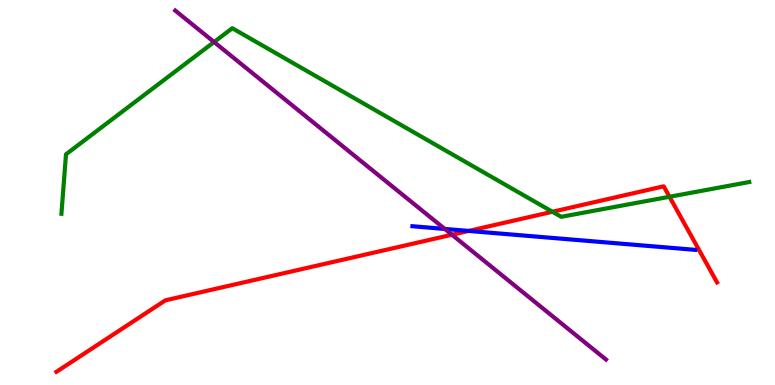[{'lines': ['blue', 'red'], 'intersections': [{'x': 6.05, 'y': 4.0}]}, {'lines': ['green', 'red'], 'intersections': [{'x': 7.13, 'y': 4.5}, {'x': 8.64, 'y': 4.89}]}, {'lines': ['purple', 'red'], 'intersections': [{'x': 5.83, 'y': 3.9}]}, {'lines': ['blue', 'green'], 'intersections': []}, {'lines': ['blue', 'purple'], 'intersections': [{'x': 5.74, 'y': 4.05}]}, {'lines': ['green', 'purple'], 'intersections': [{'x': 2.76, 'y': 8.91}]}]